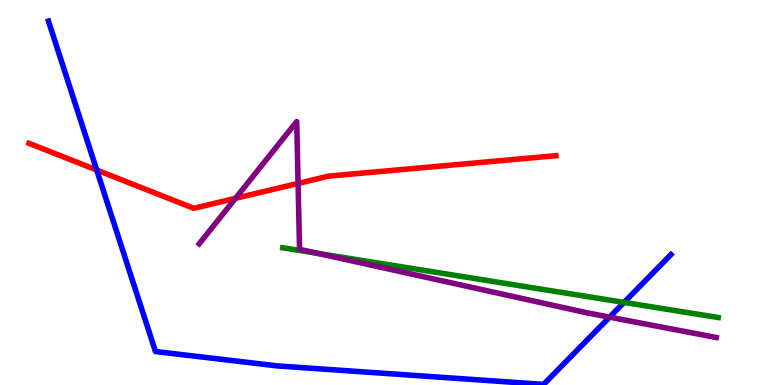[{'lines': ['blue', 'red'], 'intersections': [{'x': 1.25, 'y': 5.58}]}, {'lines': ['green', 'red'], 'intersections': []}, {'lines': ['purple', 'red'], 'intersections': [{'x': 3.04, 'y': 4.85}, {'x': 3.85, 'y': 5.24}]}, {'lines': ['blue', 'green'], 'intersections': [{'x': 8.05, 'y': 2.15}]}, {'lines': ['blue', 'purple'], 'intersections': [{'x': 7.87, 'y': 1.76}]}, {'lines': ['green', 'purple'], 'intersections': [{'x': 4.1, 'y': 3.42}]}]